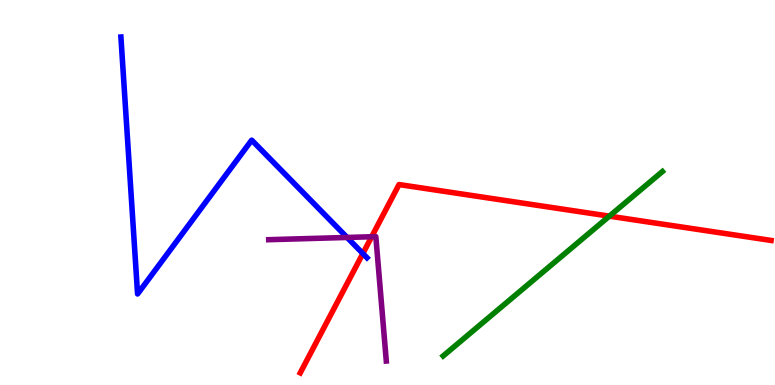[{'lines': ['blue', 'red'], 'intersections': [{'x': 4.68, 'y': 3.41}]}, {'lines': ['green', 'red'], 'intersections': [{'x': 7.86, 'y': 4.39}]}, {'lines': ['purple', 'red'], 'intersections': [{'x': 4.8, 'y': 3.85}]}, {'lines': ['blue', 'green'], 'intersections': []}, {'lines': ['blue', 'purple'], 'intersections': [{'x': 4.48, 'y': 3.83}]}, {'lines': ['green', 'purple'], 'intersections': []}]